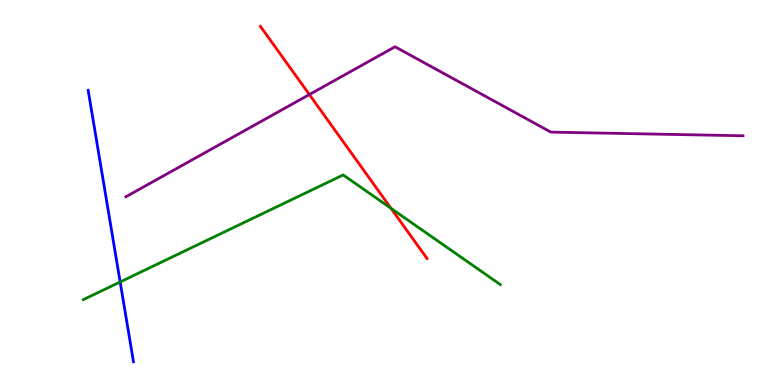[{'lines': ['blue', 'red'], 'intersections': []}, {'lines': ['green', 'red'], 'intersections': [{'x': 5.05, 'y': 4.59}]}, {'lines': ['purple', 'red'], 'intersections': [{'x': 3.99, 'y': 7.54}]}, {'lines': ['blue', 'green'], 'intersections': [{'x': 1.55, 'y': 2.68}]}, {'lines': ['blue', 'purple'], 'intersections': []}, {'lines': ['green', 'purple'], 'intersections': []}]